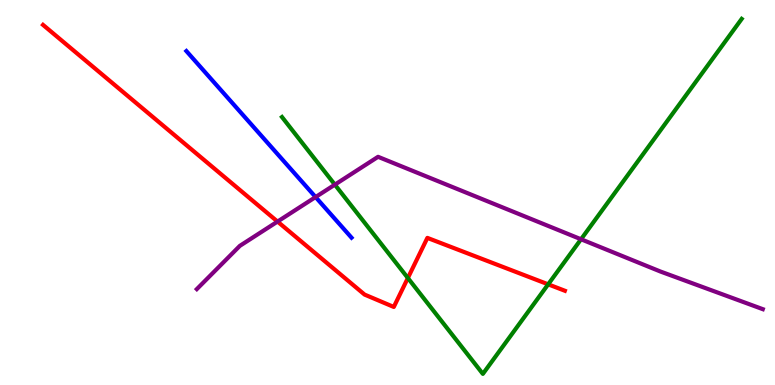[{'lines': ['blue', 'red'], 'intersections': []}, {'lines': ['green', 'red'], 'intersections': [{'x': 5.26, 'y': 2.78}, {'x': 7.07, 'y': 2.61}]}, {'lines': ['purple', 'red'], 'intersections': [{'x': 3.58, 'y': 4.24}]}, {'lines': ['blue', 'green'], 'intersections': []}, {'lines': ['blue', 'purple'], 'intersections': [{'x': 4.07, 'y': 4.88}]}, {'lines': ['green', 'purple'], 'intersections': [{'x': 4.32, 'y': 5.2}, {'x': 7.5, 'y': 3.79}]}]